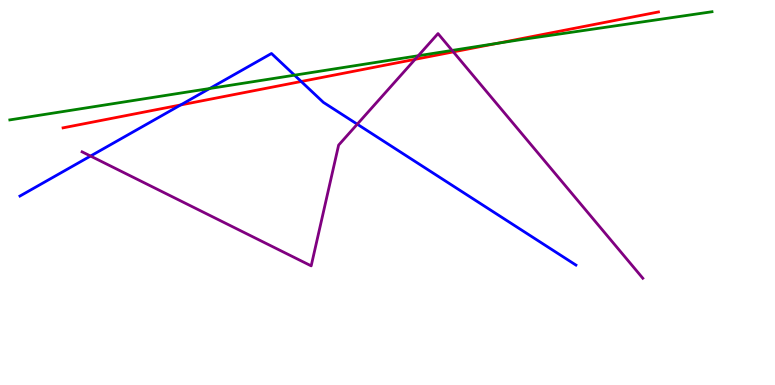[{'lines': ['blue', 'red'], 'intersections': [{'x': 2.33, 'y': 7.27}, {'x': 3.89, 'y': 7.88}]}, {'lines': ['green', 'red'], 'intersections': [{'x': 6.42, 'y': 8.87}]}, {'lines': ['purple', 'red'], 'intersections': [{'x': 5.36, 'y': 8.46}, {'x': 5.85, 'y': 8.65}]}, {'lines': ['blue', 'green'], 'intersections': [{'x': 2.71, 'y': 7.7}, {'x': 3.8, 'y': 8.05}]}, {'lines': ['blue', 'purple'], 'intersections': [{'x': 1.17, 'y': 5.95}, {'x': 4.61, 'y': 6.77}]}, {'lines': ['green', 'purple'], 'intersections': [{'x': 5.4, 'y': 8.55}, {'x': 5.83, 'y': 8.69}]}]